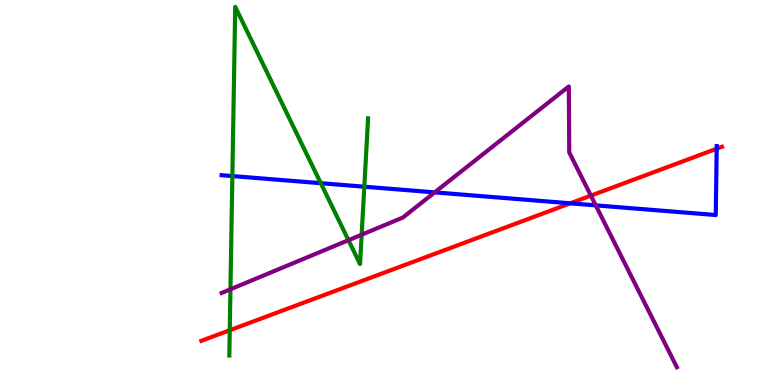[{'lines': ['blue', 'red'], 'intersections': [{'x': 7.36, 'y': 4.72}, {'x': 9.25, 'y': 6.14}]}, {'lines': ['green', 'red'], 'intersections': [{'x': 2.96, 'y': 1.42}]}, {'lines': ['purple', 'red'], 'intersections': [{'x': 7.62, 'y': 4.92}]}, {'lines': ['blue', 'green'], 'intersections': [{'x': 3.0, 'y': 5.43}, {'x': 4.14, 'y': 5.24}, {'x': 4.7, 'y': 5.15}]}, {'lines': ['blue', 'purple'], 'intersections': [{'x': 5.61, 'y': 5.0}, {'x': 7.69, 'y': 4.67}]}, {'lines': ['green', 'purple'], 'intersections': [{'x': 2.97, 'y': 2.49}, {'x': 4.5, 'y': 3.76}, {'x': 4.67, 'y': 3.9}]}]